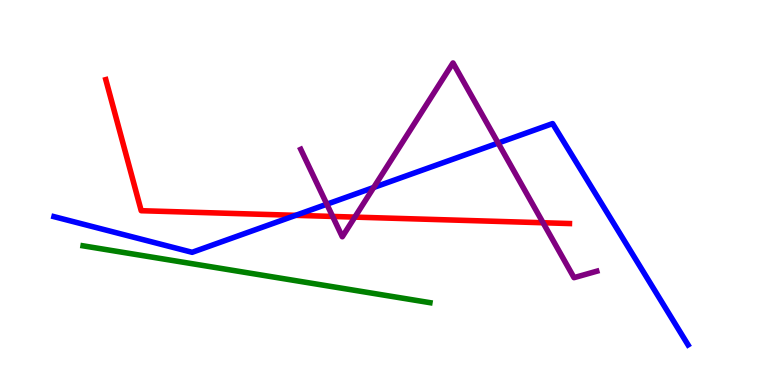[{'lines': ['blue', 'red'], 'intersections': [{'x': 3.82, 'y': 4.41}]}, {'lines': ['green', 'red'], 'intersections': []}, {'lines': ['purple', 'red'], 'intersections': [{'x': 4.29, 'y': 4.38}, {'x': 4.58, 'y': 4.36}, {'x': 7.01, 'y': 4.21}]}, {'lines': ['blue', 'green'], 'intersections': []}, {'lines': ['blue', 'purple'], 'intersections': [{'x': 4.22, 'y': 4.7}, {'x': 4.82, 'y': 5.13}, {'x': 6.43, 'y': 6.28}]}, {'lines': ['green', 'purple'], 'intersections': []}]